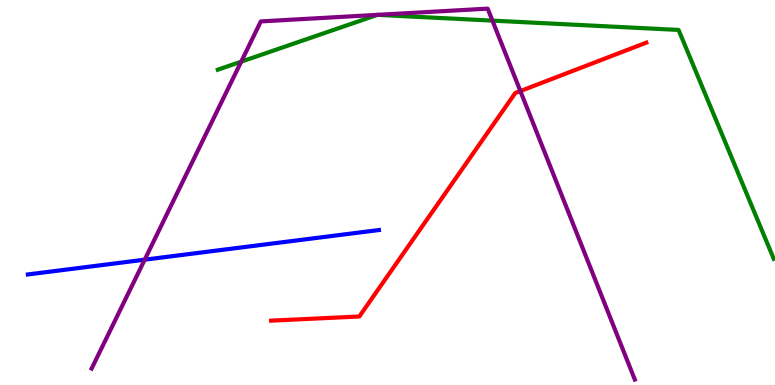[{'lines': ['blue', 'red'], 'intersections': []}, {'lines': ['green', 'red'], 'intersections': []}, {'lines': ['purple', 'red'], 'intersections': [{'x': 6.71, 'y': 7.63}]}, {'lines': ['blue', 'green'], 'intersections': []}, {'lines': ['blue', 'purple'], 'intersections': [{'x': 1.87, 'y': 3.26}]}, {'lines': ['green', 'purple'], 'intersections': [{'x': 3.11, 'y': 8.4}, {'x': 6.35, 'y': 9.46}]}]